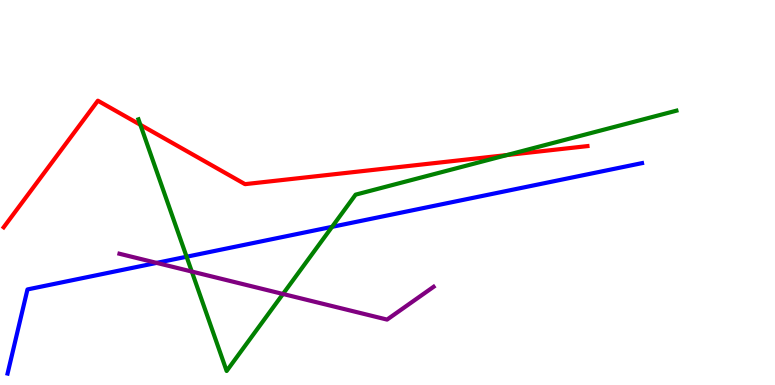[{'lines': ['blue', 'red'], 'intersections': []}, {'lines': ['green', 'red'], 'intersections': [{'x': 1.81, 'y': 6.76}, {'x': 6.54, 'y': 5.97}]}, {'lines': ['purple', 'red'], 'intersections': []}, {'lines': ['blue', 'green'], 'intersections': [{'x': 2.41, 'y': 3.33}, {'x': 4.28, 'y': 4.11}]}, {'lines': ['blue', 'purple'], 'intersections': [{'x': 2.02, 'y': 3.17}]}, {'lines': ['green', 'purple'], 'intersections': [{'x': 2.47, 'y': 2.95}, {'x': 3.65, 'y': 2.36}]}]